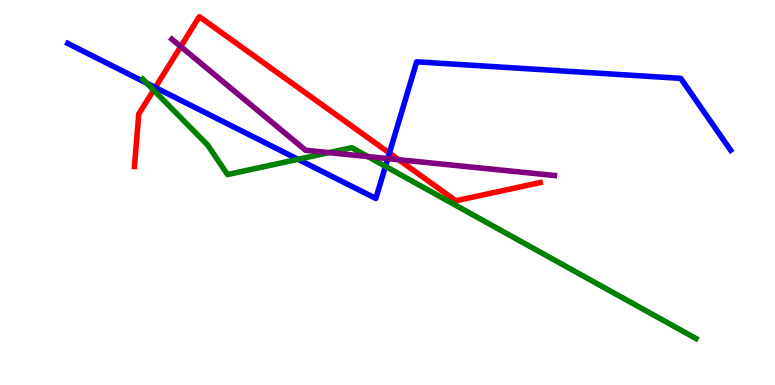[{'lines': ['blue', 'red'], 'intersections': [{'x': 2.0, 'y': 7.73}, {'x': 5.02, 'y': 6.02}]}, {'lines': ['green', 'red'], 'intersections': [{'x': 1.98, 'y': 7.66}]}, {'lines': ['purple', 'red'], 'intersections': [{'x': 2.33, 'y': 8.79}, {'x': 5.14, 'y': 5.85}]}, {'lines': ['blue', 'green'], 'intersections': [{'x': 1.89, 'y': 7.84}, {'x': 3.85, 'y': 5.86}, {'x': 4.97, 'y': 5.68}]}, {'lines': ['blue', 'purple'], 'intersections': [{'x': 5.0, 'y': 5.88}]}, {'lines': ['green', 'purple'], 'intersections': [{'x': 4.24, 'y': 6.04}, {'x': 4.75, 'y': 5.93}]}]